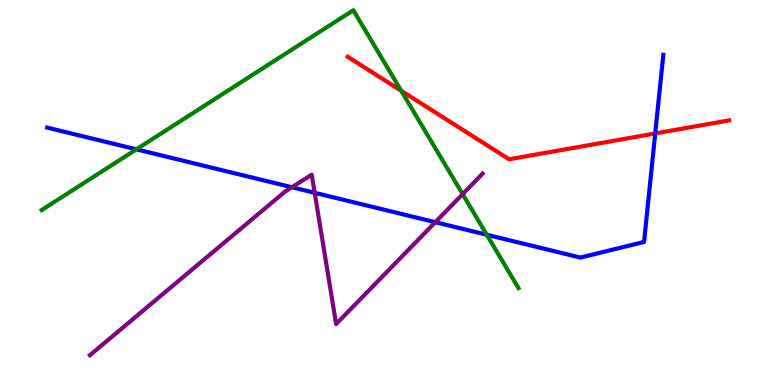[{'lines': ['blue', 'red'], 'intersections': [{'x': 8.45, 'y': 6.53}]}, {'lines': ['green', 'red'], 'intersections': [{'x': 5.18, 'y': 7.64}]}, {'lines': ['purple', 'red'], 'intersections': []}, {'lines': ['blue', 'green'], 'intersections': [{'x': 1.76, 'y': 6.12}, {'x': 6.28, 'y': 3.9}]}, {'lines': ['blue', 'purple'], 'intersections': [{'x': 3.77, 'y': 5.14}, {'x': 4.06, 'y': 4.99}, {'x': 5.62, 'y': 4.23}]}, {'lines': ['green', 'purple'], 'intersections': [{'x': 5.97, 'y': 4.96}]}]